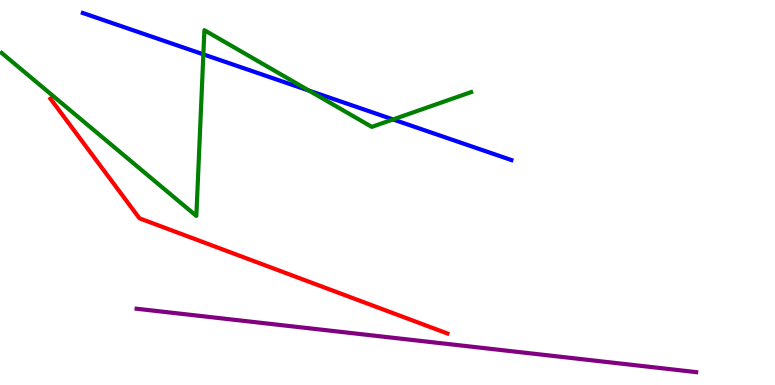[{'lines': ['blue', 'red'], 'intersections': []}, {'lines': ['green', 'red'], 'intersections': []}, {'lines': ['purple', 'red'], 'intersections': []}, {'lines': ['blue', 'green'], 'intersections': [{'x': 2.62, 'y': 8.59}, {'x': 3.99, 'y': 7.65}, {'x': 5.07, 'y': 6.9}]}, {'lines': ['blue', 'purple'], 'intersections': []}, {'lines': ['green', 'purple'], 'intersections': []}]